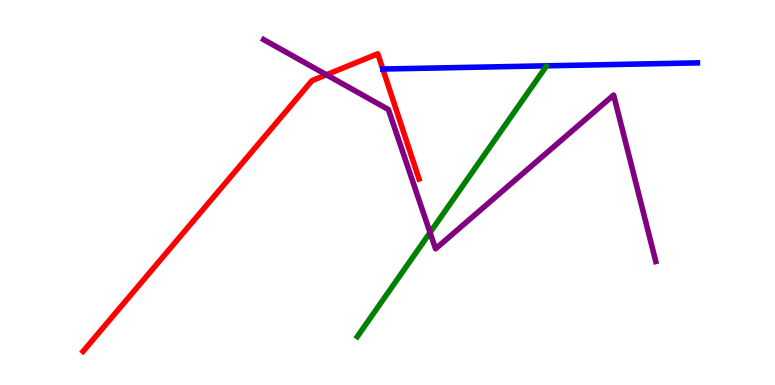[{'lines': ['blue', 'red'], 'intersections': [{'x': 4.94, 'y': 8.21}]}, {'lines': ['green', 'red'], 'intersections': []}, {'lines': ['purple', 'red'], 'intersections': [{'x': 4.21, 'y': 8.06}]}, {'lines': ['blue', 'green'], 'intersections': []}, {'lines': ['blue', 'purple'], 'intersections': []}, {'lines': ['green', 'purple'], 'intersections': [{'x': 5.55, 'y': 3.96}]}]